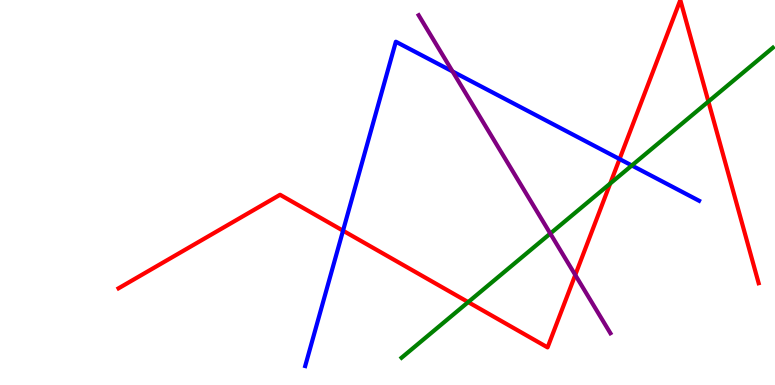[{'lines': ['blue', 'red'], 'intersections': [{'x': 4.43, 'y': 4.01}, {'x': 7.99, 'y': 5.87}]}, {'lines': ['green', 'red'], 'intersections': [{'x': 6.04, 'y': 2.15}, {'x': 7.87, 'y': 5.23}, {'x': 9.14, 'y': 7.36}]}, {'lines': ['purple', 'red'], 'intersections': [{'x': 7.42, 'y': 2.86}]}, {'lines': ['blue', 'green'], 'intersections': [{'x': 8.15, 'y': 5.7}]}, {'lines': ['blue', 'purple'], 'intersections': [{'x': 5.84, 'y': 8.14}]}, {'lines': ['green', 'purple'], 'intersections': [{'x': 7.1, 'y': 3.93}]}]